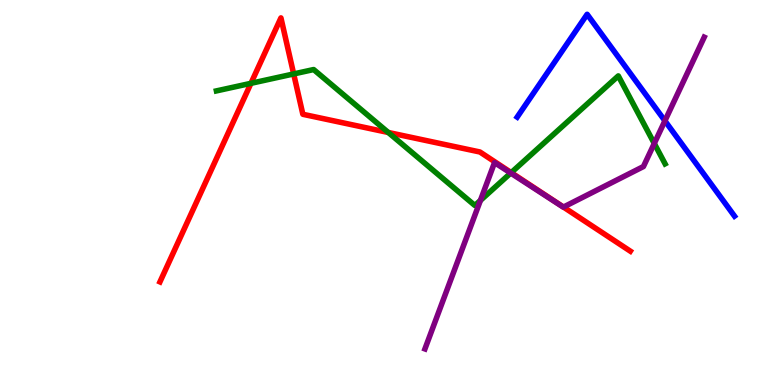[{'lines': ['blue', 'red'], 'intersections': []}, {'lines': ['green', 'red'], 'intersections': [{'x': 3.24, 'y': 7.84}, {'x': 3.79, 'y': 8.08}, {'x': 5.01, 'y': 6.56}, {'x': 6.6, 'y': 5.52}]}, {'lines': ['purple', 'red'], 'intersections': [{'x': 7.27, 'y': 4.62}]}, {'lines': ['blue', 'green'], 'intersections': []}, {'lines': ['blue', 'purple'], 'intersections': [{'x': 8.58, 'y': 6.86}]}, {'lines': ['green', 'purple'], 'intersections': [{'x': 6.2, 'y': 4.79}, {'x': 6.59, 'y': 5.5}, {'x': 8.44, 'y': 6.27}]}]